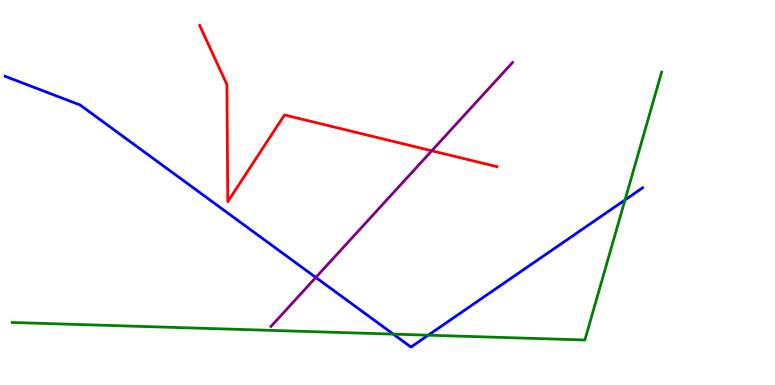[{'lines': ['blue', 'red'], 'intersections': []}, {'lines': ['green', 'red'], 'intersections': []}, {'lines': ['purple', 'red'], 'intersections': [{'x': 5.57, 'y': 6.08}]}, {'lines': ['blue', 'green'], 'intersections': [{'x': 5.07, 'y': 1.32}, {'x': 5.53, 'y': 1.29}, {'x': 8.06, 'y': 4.81}]}, {'lines': ['blue', 'purple'], 'intersections': [{'x': 4.08, 'y': 2.79}]}, {'lines': ['green', 'purple'], 'intersections': []}]